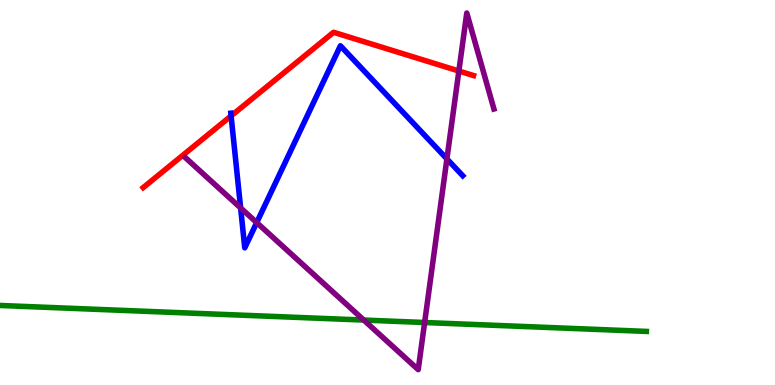[{'lines': ['blue', 'red'], 'intersections': [{'x': 2.98, 'y': 6.99}]}, {'lines': ['green', 'red'], 'intersections': []}, {'lines': ['purple', 'red'], 'intersections': [{'x': 5.92, 'y': 8.16}]}, {'lines': ['blue', 'green'], 'intersections': []}, {'lines': ['blue', 'purple'], 'intersections': [{'x': 3.1, 'y': 4.6}, {'x': 3.31, 'y': 4.22}, {'x': 5.77, 'y': 5.87}]}, {'lines': ['green', 'purple'], 'intersections': [{'x': 4.69, 'y': 1.69}, {'x': 5.48, 'y': 1.62}]}]